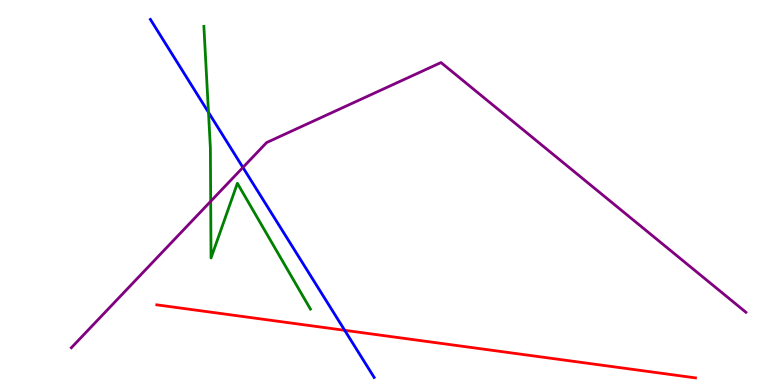[{'lines': ['blue', 'red'], 'intersections': [{'x': 4.45, 'y': 1.42}]}, {'lines': ['green', 'red'], 'intersections': []}, {'lines': ['purple', 'red'], 'intersections': []}, {'lines': ['blue', 'green'], 'intersections': [{'x': 2.69, 'y': 7.08}]}, {'lines': ['blue', 'purple'], 'intersections': [{'x': 3.13, 'y': 5.65}]}, {'lines': ['green', 'purple'], 'intersections': [{'x': 2.72, 'y': 4.77}]}]